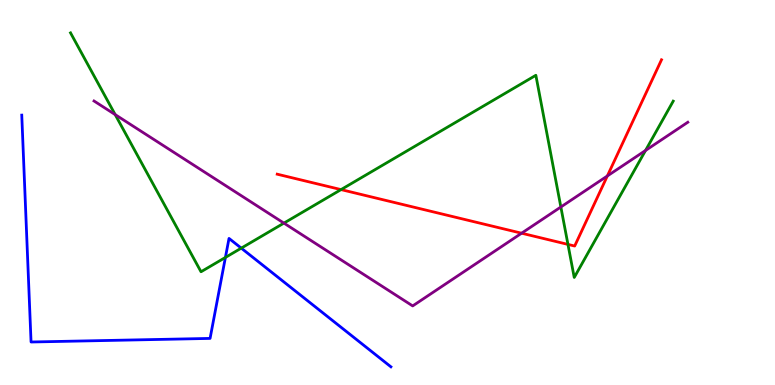[{'lines': ['blue', 'red'], 'intersections': []}, {'lines': ['green', 'red'], 'intersections': [{'x': 4.4, 'y': 5.08}, {'x': 7.33, 'y': 3.65}]}, {'lines': ['purple', 'red'], 'intersections': [{'x': 6.73, 'y': 3.94}, {'x': 7.84, 'y': 5.43}]}, {'lines': ['blue', 'green'], 'intersections': [{'x': 2.91, 'y': 3.31}, {'x': 3.11, 'y': 3.55}]}, {'lines': ['blue', 'purple'], 'intersections': []}, {'lines': ['green', 'purple'], 'intersections': [{'x': 1.49, 'y': 7.02}, {'x': 3.66, 'y': 4.2}, {'x': 7.24, 'y': 4.62}, {'x': 8.33, 'y': 6.09}]}]